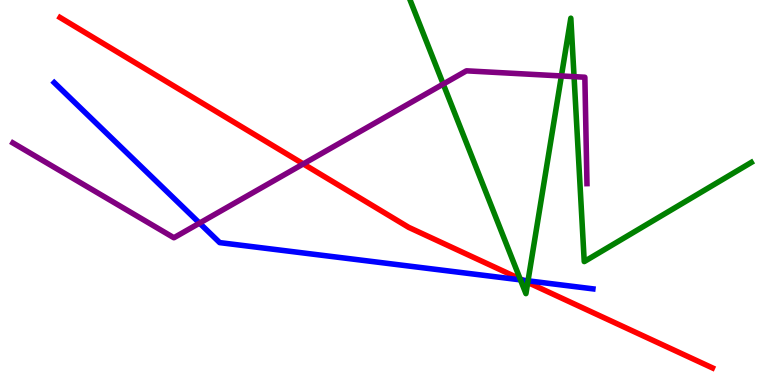[{'lines': ['blue', 'red'], 'intersections': [{'x': 6.75, 'y': 2.72}]}, {'lines': ['green', 'red'], 'intersections': [{'x': 6.71, 'y': 2.76}, {'x': 6.81, 'y': 2.66}]}, {'lines': ['purple', 'red'], 'intersections': [{'x': 3.91, 'y': 5.74}]}, {'lines': ['blue', 'green'], 'intersections': [{'x': 6.72, 'y': 2.73}, {'x': 6.81, 'y': 2.71}]}, {'lines': ['blue', 'purple'], 'intersections': [{'x': 2.57, 'y': 4.2}]}, {'lines': ['green', 'purple'], 'intersections': [{'x': 5.72, 'y': 7.82}, {'x': 7.24, 'y': 8.03}, {'x': 7.41, 'y': 8.01}]}]